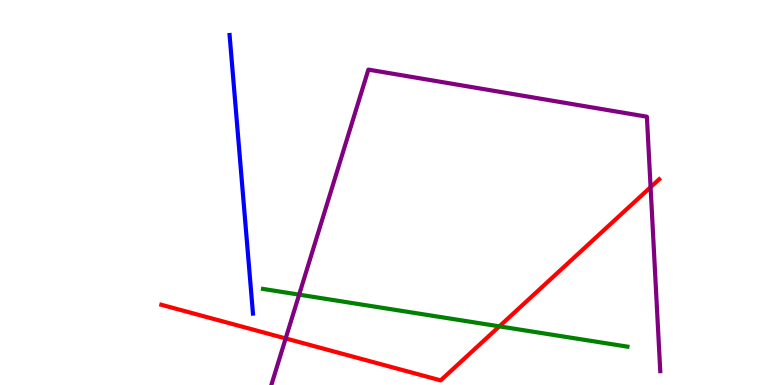[{'lines': ['blue', 'red'], 'intersections': []}, {'lines': ['green', 'red'], 'intersections': [{'x': 6.44, 'y': 1.52}]}, {'lines': ['purple', 'red'], 'intersections': [{'x': 3.69, 'y': 1.21}, {'x': 8.39, 'y': 5.14}]}, {'lines': ['blue', 'green'], 'intersections': []}, {'lines': ['blue', 'purple'], 'intersections': []}, {'lines': ['green', 'purple'], 'intersections': [{'x': 3.86, 'y': 2.35}]}]